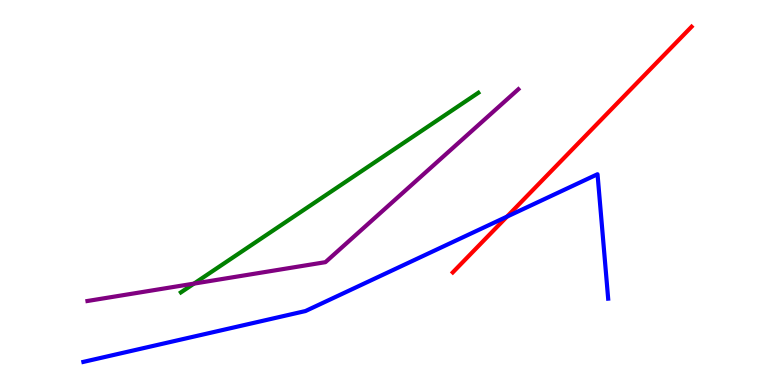[{'lines': ['blue', 'red'], 'intersections': [{'x': 6.54, 'y': 4.37}]}, {'lines': ['green', 'red'], 'intersections': []}, {'lines': ['purple', 'red'], 'intersections': []}, {'lines': ['blue', 'green'], 'intersections': []}, {'lines': ['blue', 'purple'], 'intersections': []}, {'lines': ['green', 'purple'], 'intersections': [{'x': 2.5, 'y': 2.63}]}]